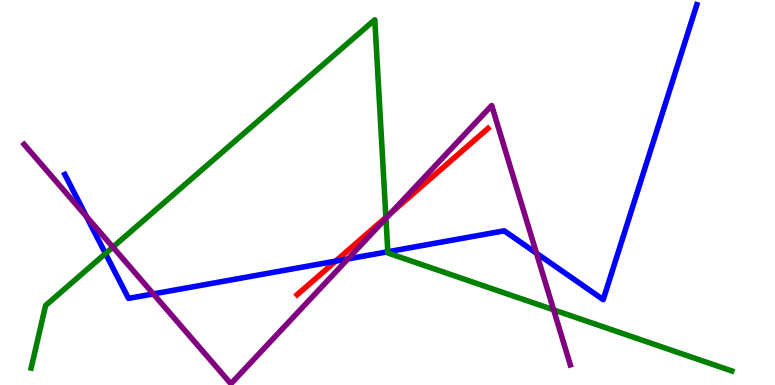[{'lines': ['blue', 'red'], 'intersections': [{'x': 4.33, 'y': 3.22}]}, {'lines': ['green', 'red'], 'intersections': [{'x': 4.98, 'y': 4.35}]}, {'lines': ['purple', 'red'], 'intersections': [{'x': 5.05, 'y': 4.47}]}, {'lines': ['blue', 'green'], 'intersections': [{'x': 1.36, 'y': 3.41}, {'x': 5.0, 'y': 3.46}]}, {'lines': ['blue', 'purple'], 'intersections': [{'x': 1.12, 'y': 4.38}, {'x': 1.98, 'y': 2.37}, {'x': 4.49, 'y': 3.27}, {'x': 6.92, 'y': 3.42}]}, {'lines': ['green', 'purple'], 'intersections': [{'x': 1.46, 'y': 3.58}, {'x': 4.98, 'y': 4.33}, {'x': 7.14, 'y': 1.95}]}]